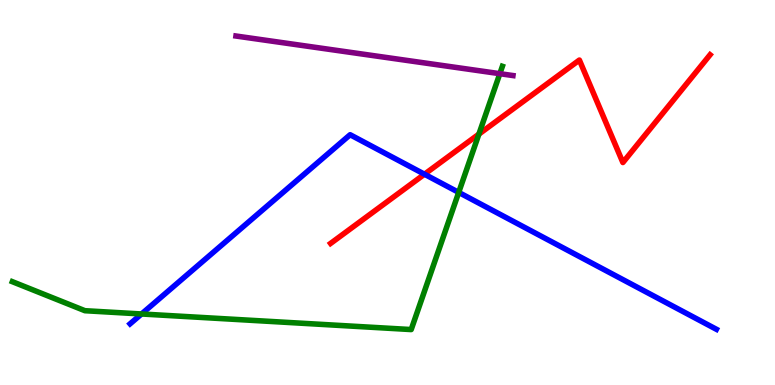[{'lines': ['blue', 'red'], 'intersections': [{'x': 5.48, 'y': 5.47}]}, {'lines': ['green', 'red'], 'intersections': [{'x': 6.18, 'y': 6.52}]}, {'lines': ['purple', 'red'], 'intersections': []}, {'lines': ['blue', 'green'], 'intersections': [{'x': 1.83, 'y': 1.84}, {'x': 5.92, 'y': 5.0}]}, {'lines': ['blue', 'purple'], 'intersections': []}, {'lines': ['green', 'purple'], 'intersections': [{'x': 6.45, 'y': 8.09}]}]